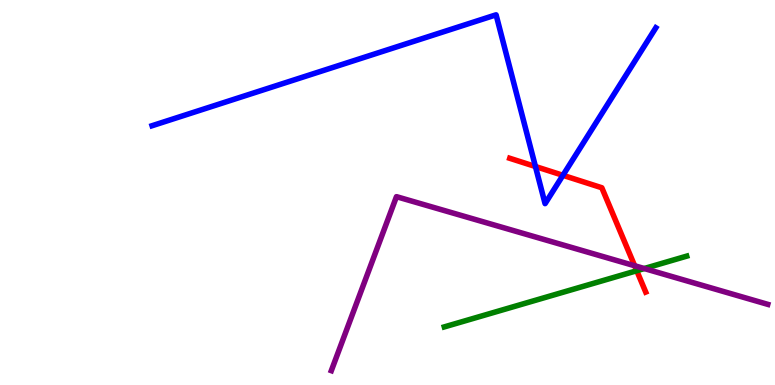[{'lines': ['blue', 'red'], 'intersections': [{'x': 6.91, 'y': 5.68}, {'x': 7.26, 'y': 5.45}]}, {'lines': ['green', 'red'], 'intersections': [{'x': 8.22, 'y': 2.97}]}, {'lines': ['purple', 'red'], 'intersections': [{'x': 8.19, 'y': 3.1}]}, {'lines': ['blue', 'green'], 'intersections': []}, {'lines': ['blue', 'purple'], 'intersections': []}, {'lines': ['green', 'purple'], 'intersections': [{'x': 8.31, 'y': 3.03}]}]